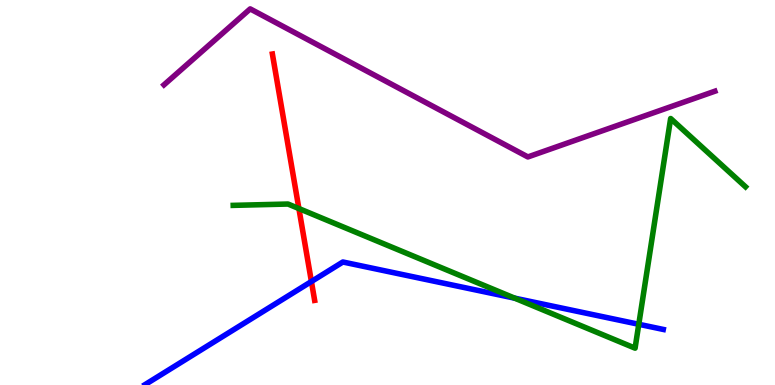[{'lines': ['blue', 'red'], 'intersections': [{'x': 4.02, 'y': 2.69}]}, {'lines': ['green', 'red'], 'intersections': [{'x': 3.86, 'y': 4.58}]}, {'lines': ['purple', 'red'], 'intersections': []}, {'lines': ['blue', 'green'], 'intersections': [{'x': 6.64, 'y': 2.26}, {'x': 8.24, 'y': 1.58}]}, {'lines': ['blue', 'purple'], 'intersections': []}, {'lines': ['green', 'purple'], 'intersections': []}]